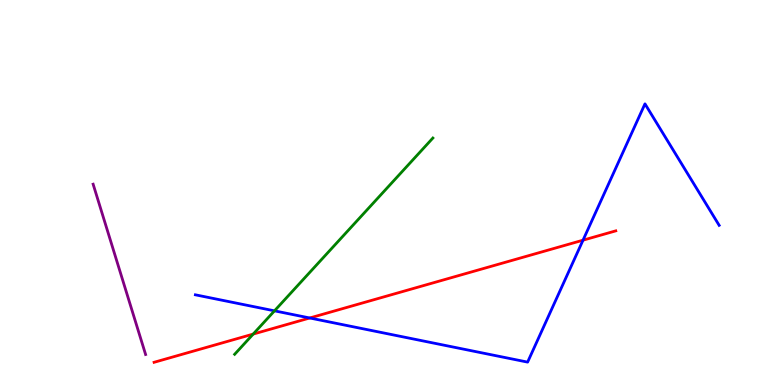[{'lines': ['blue', 'red'], 'intersections': [{'x': 4.0, 'y': 1.74}, {'x': 7.52, 'y': 3.76}]}, {'lines': ['green', 'red'], 'intersections': [{'x': 3.27, 'y': 1.32}]}, {'lines': ['purple', 'red'], 'intersections': []}, {'lines': ['blue', 'green'], 'intersections': [{'x': 3.54, 'y': 1.93}]}, {'lines': ['blue', 'purple'], 'intersections': []}, {'lines': ['green', 'purple'], 'intersections': []}]